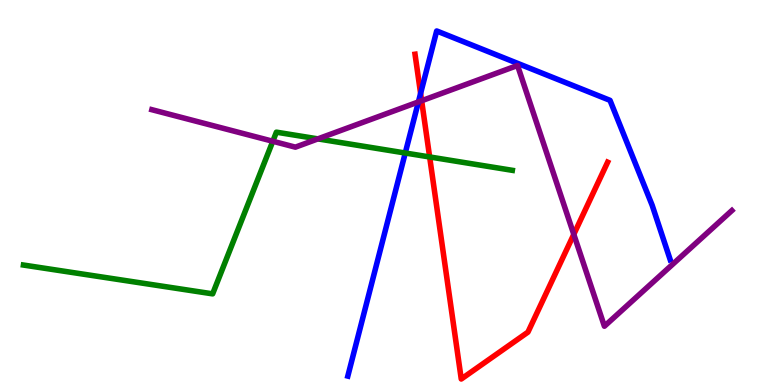[{'lines': ['blue', 'red'], 'intersections': [{'x': 5.43, 'y': 7.57}]}, {'lines': ['green', 'red'], 'intersections': [{'x': 5.54, 'y': 5.92}]}, {'lines': ['purple', 'red'], 'intersections': [{'x': 5.44, 'y': 7.38}, {'x': 7.4, 'y': 3.91}]}, {'lines': ['blue', 'green'], 'intersections': [{'x': 5.23, 'y': 6.03}]}, {'lines': ['blue', 'purple'], 'intersections': [{'x': 5.4, 'y': 7.35}]}, {'lines': ['green', 'purple'], 'intersections': [{'x': 3.52, 'y': 6.33}, {'x': 4.1, 'y': 6.39}]}]